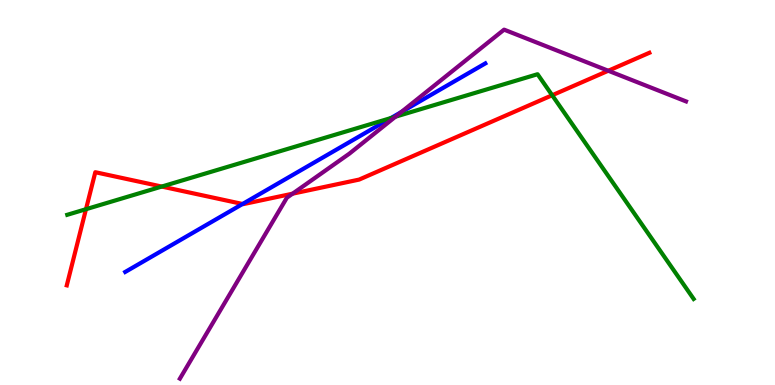[{'lines': ['blue', 'red'], 'intersections': [{'x': 3.13, 'y': 4.7}]}, {'lines': ['green', 'red'], 'intersections': [{'x': 1.11, 'y': 4.57}, {'x': 2.09, 'y': 5.15}, {'x': 7.12, 'y': 7.53}]}, {'lines': ['purple', 'red'], 'intersections': [{'x': 3.78, 'y': 4.97}, {'x': 7.85, 'y': 8.16}]}, {'lines': ['blue', 'green'], 'intersections': [{'x': 5.05, 'y': 6.93}]}, {'lines': ['blue', 'purple'], 'intersections': [{'x': 5.18, 'y': 7.09}]}, {'lines': ['green', 'purple'], 'intersections': [{'x': 5.1, 'y': 6.97}]}]